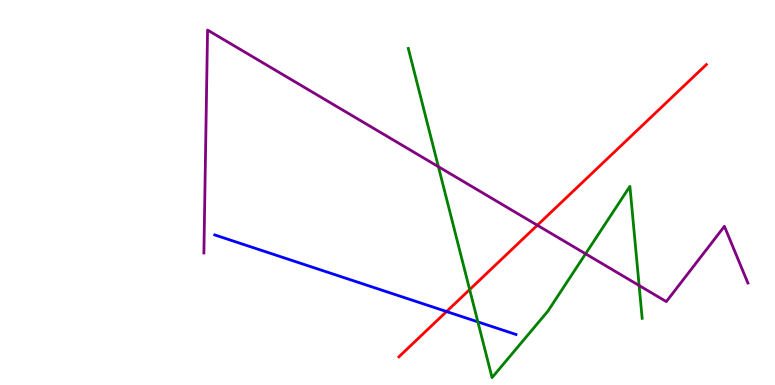[{'lines': ['blue', 'red'], 'intersections': [{'x': 5.76, 'y': 1.91}]}, {'lines': ['green', 'red'], 'intersections': [{'x': 6.06, 'y': 2.48}]}, {'lines': ['purple', 'red'], 'intersections': [{'x': 6.93, 'y': 4.15}]}, {'lines': ['blue', 'green'], 'intersections': [{'x': 6.17, 'y': 1.64}]}, {'lines': ['blue', 'purple'], 'intersections': []}, {'lines': ['green', 'purple'], 'intersections': [{'x': 5.66, 'y': 5.67}, {'x': 7.56, 'y': 3.41}, {'x': 8.25, 'y': 2.58}]}]